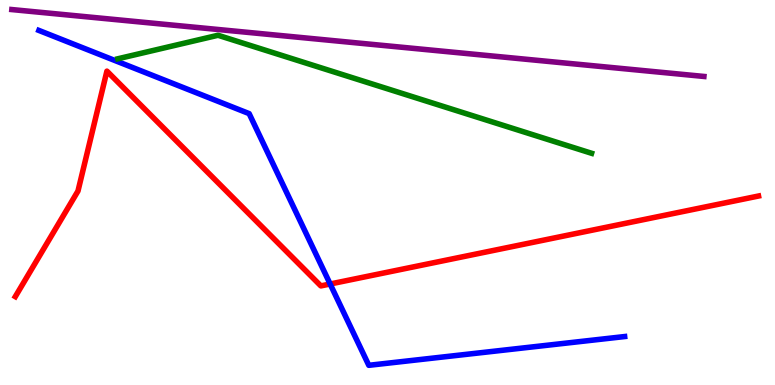[{'lines': ['blue', 'red'], 'intersections': [{'x': 4.26, 'y': 2.62}]}, {'lines': ['green', 'red'], 'intersections': []}, {'lines': ['purple', 'red'], 'intersections': []}, {'lines': ['blue', 'green'], 'intersections': []}, {'lines': ['blue', 'purple'], 'intersections': []}, {'lines': ['green', 'purple'], 'intersections': []}]